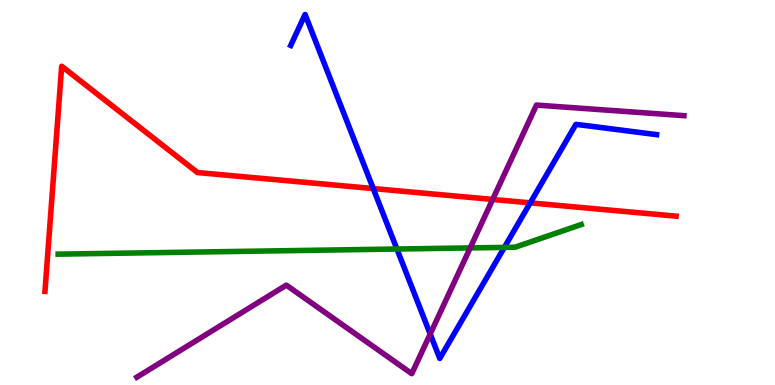[{'lines': ['blue', 'red'], 'intersections': [{'x': 4.82, 'y': 5.1}, {'x': 6.84, 'y': 4.73}]}, {'lines': ['green', 'red'], 'intersections': []}, {'lines': ['purple', 'red'], 'intersections': [{'x': 6.36, 'y': 4.82}]}, {'lines': ['blue', 'green'], 'intersections': [{'x': 5.12, 'y': 3.53}, {'x': 6.51, 'y': 3.57}]}, {'lines': ['blue', 'purple'], 'intersections': [{'x': 5.55, 'y': 1.32}]}, {'lines': ['green', 'purple'], 'intersections': [{'x': 6.07, 'y': 3.56}]}]